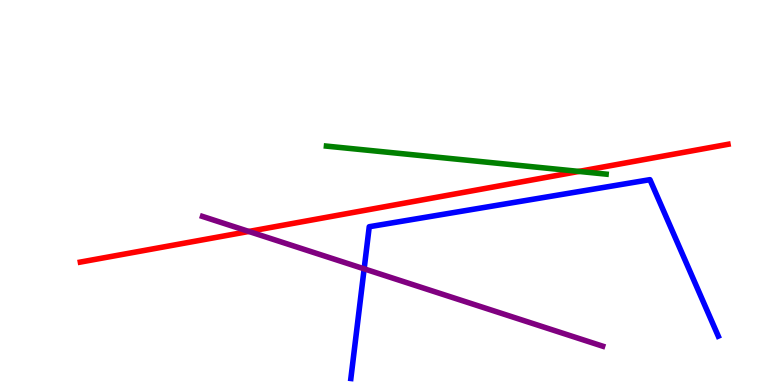[{'lines': ['blue', 'red'], 'intersections': []}, {'lines': ['green', 'red'], 'intersections': [{'x': 7.47, 'y': 5.55}]}, {'lines': ['purple', 'red'], 'intersections': [{'x': 3.21, 'y': 3.99}]}, {'lines': ['blue', 'green'], 'intersections': []}, {'lines': ['blue', 'purple'], 'intersections': [{'x': 4.7, 'y': 3.02}]}, {'lines': ['green', 'purple'], 'intersections': []}]